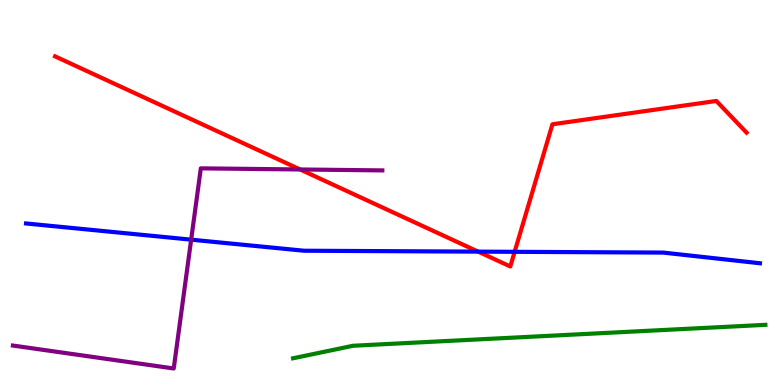[{'lines': ['blue', 'red'], 'intersections': [{'x': 6.17, 'y': 3.46}, {'x': 6.64, 'y': 3.46}]}, {'lines': ['green', 'red'], 'intersections': []}, {'lines': ['purple', 'red'], 'intersections': [{'x': 3.87, 'y': 5.6}]}, {'lines': ['blue', 'green'], 'intersections': []}, {'lines': ['blue', 'purple'], 'intersections': [{'x': 2.47, 'y': 3.78}]}, {'lines': ['green', 'purple'], 'intersections': []}]